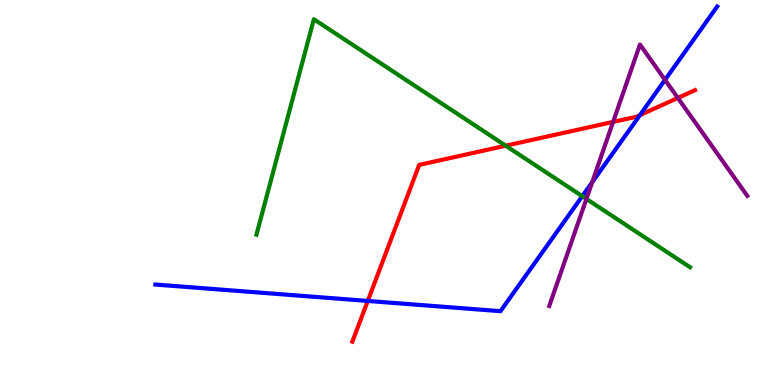[{'lines': ['blue', 'red'], 'intersections': [{'x': 4.75, 'y': 2.18}, {'x': 8.26, 'y': 7.01}]}, {'lines': ['green', 'red'], 'intersections': [{'x': 6.53, 'y': 6.22}]}, {'lines': ['purple', 'red'], 'intersections': [{'x': 7.91, 'y': 6.83}, {'x': 8.75, 'y': 7.46}]}, {'lines': ['blue', 'green'], 'intersections': [{'x': 7.51, 'y': 4.9}]}, {'lines': ['blue', 'purple'], 'intersections': [{'x': 7.64, 'y': 5.27}, {'x': 8.58, 'y': 7.93}]}, {'lines': ['green', 'purple'], 'intersections': [{'x': 7.57, 'y': 4.83}]}]